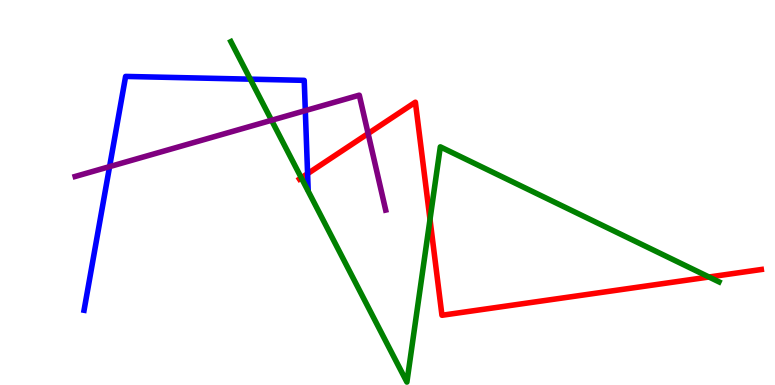[{'lines': ['blue', 'red'], 'intersections': [{'x': 3.97, 'y': 5.49}]}, {'lines': ['green', 'red'], 'intersections': [{'x': 3.89, 'y': 5.38}, {'x': 5.55, 'y': 4.3}, {'x': 9.15, 'y': 2.81}]}, {'lines': ['purple', 'red'], 'intersections': [{'x': 4.75, 'y': 6.53}]}, {'lines': ['blue', 'green'], 'intersections': [{'x': 3.23, 'y': 7.94}]}, {'lines': ['blue', 'purple'], 'intersections': [{'x': 1.41, 'y': 5.67}, {'x': 3.94, 'y': 7.13}]}, {'lines': ['green', 'purple'], 'intersections': [{'x': 3.5, 'y': 6.88}]}]